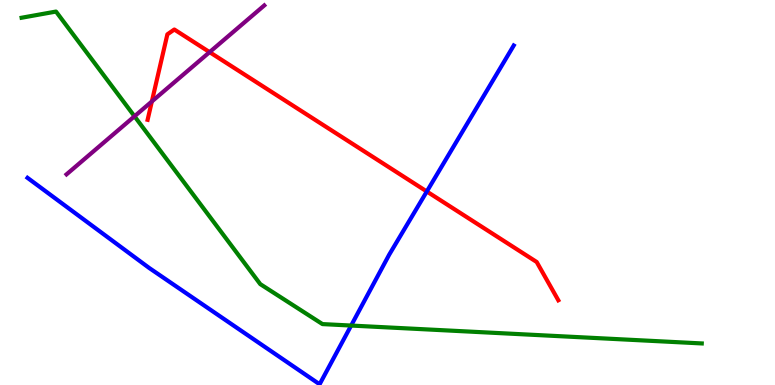[{'lines': ['blue', 'red'], 'intersections': [{'x': 5.51, 'y': 5.03}]}, {'lines': ['green', 'red'], 'intersections': []}, {'lines': ['purple', 'red'], 'intersections': [{'x': 1.96, 'y': 7.36}, {'x': 2.7, 'y': 8.65}]}, {'lines': ['blue', 'green'], 'intersections': [{'x': 4.53, 'y': 1.54}]}, {'lines': ['blue', 'purple'], 'intersections': []}, {'lines': ['green', 'purple'], 'intersections': [{'x': 1.74, 'y': 6.98}]}]